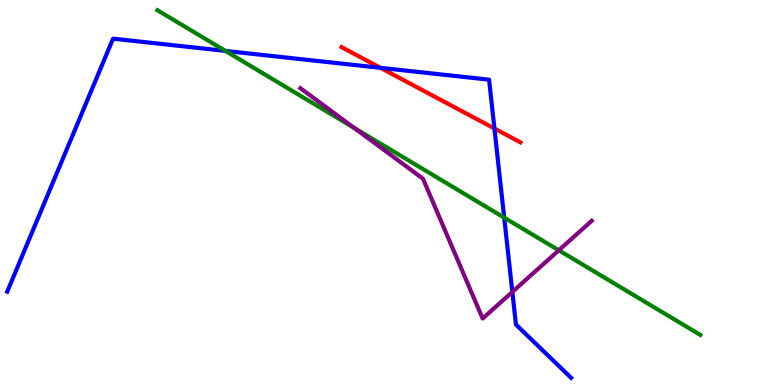[{'lines': ['blue', 'red'], 'intersections': [{'x': 4.91, 'y': 8.24}, {'x': 6.38, 'y': 6.66}]}, {'lines': ['green', 'red'], 'intersections': []}, {'lines': ['purple', 'red'], 'intersections': []}, {'lines': ['blue', 'green'], 'intersections': [{'x': 2.91, 'y': 8.68}, {'x': 6.51, 'y': 4.35}]}, {'lines': ['blue', 'purple'], 'intersections': [{'x': 6.61, 'y': 2.42}]}, {'lines': ['green', 'purple'], 'intersections': [{'x': 4.57, 'y': 6.68}, {'x': 7.21, 'y': 3.5}]}]